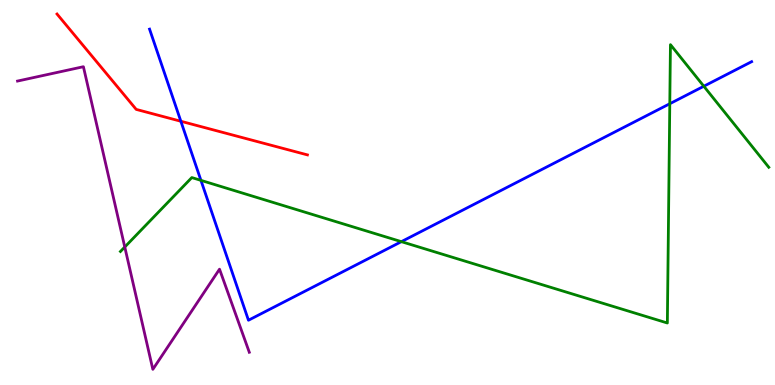[{'lines': ['blue', 'red'], 'intersections': [{'x': 2.33, 'y': 6.85}]}, {'lines': ['green', 'red'], 'intersections': []}, {'lines': ['purple', 'red'], 'intersections': []}, {'lines': ['blue', 'green'], 'intersections': [{'x': 2.59, 'y': 5.32}, {'x': 5.18, 'y': 3.72}, {'x': 8.64, 'y': 7.31}, {'x': 9.08, 'y': 7.76}]}, {'lines': ['blue', 'purple'], 'intersections': []}, {'lines': ['green', 'purple'], 'intersections': [{'x': 1.61, 'y': 3.58}]}]